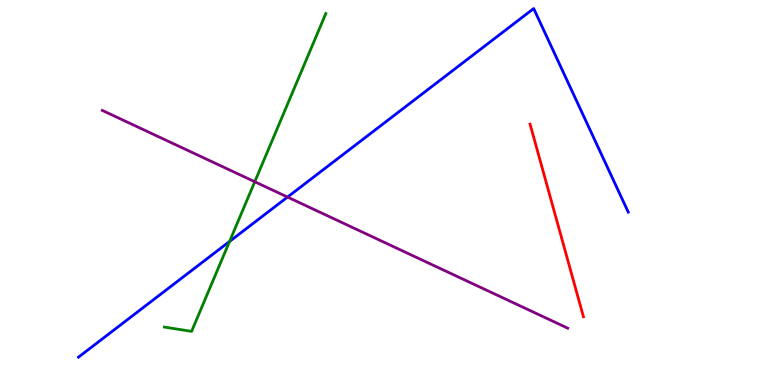[{'lines': ['blue', 'red'], 'intersections': []}, {'lines': ['green', 'red'], 'intersections': []}, {'lines': ['purple', 'red'], 'intersections': []}, {'lines': ['blue', 'green'], 'intersections': [{'x': 2.96, 'y': 3.73}]}, {'lines': ['blue', 'purple'], 'intersections': [{'x': 3.71, 'y': 4.88}]}, {'lines': ['green', 'purple'], 'intersections': [{'x': 3.29, 'y': 5.28}]}]